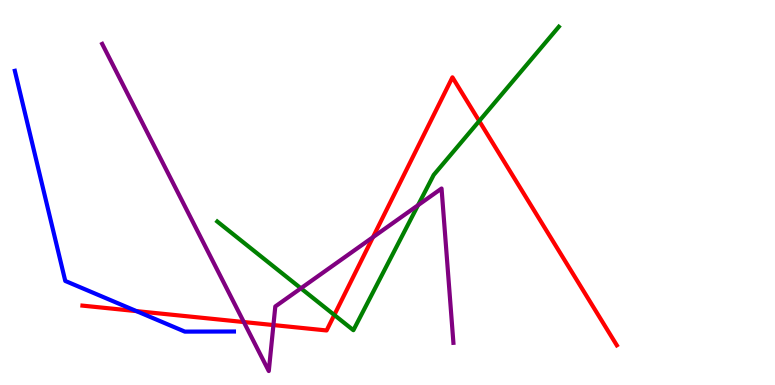[{'lines': ['blue', 'red'], 'intersections': [{'x': 1.76, 'y': 1.92}]}, {'lines': ['green', 'red'], 'intersections': [{'x': 4.31, 'y': 1.82}, {'x': 6.18, 'y': 6.86}]}, {'lines': ['purple', 'red'], 'intersections': [{'x': 3.15, 'y': 1.64}, {'x': 3.53, 'y': 1.56}, {'x': 4.81, 'y': 3.84}]}, {'lines': ['blue', 'green'], 'intersections': []}, {'lines': ['blue', 'purple'], 'intersections': []}, {'lines': ['green', 'purple'], 'intersections': [{'x': 3.88, 'y': 2.51}, {'x': 5.39, 'y': 4.67}]}]